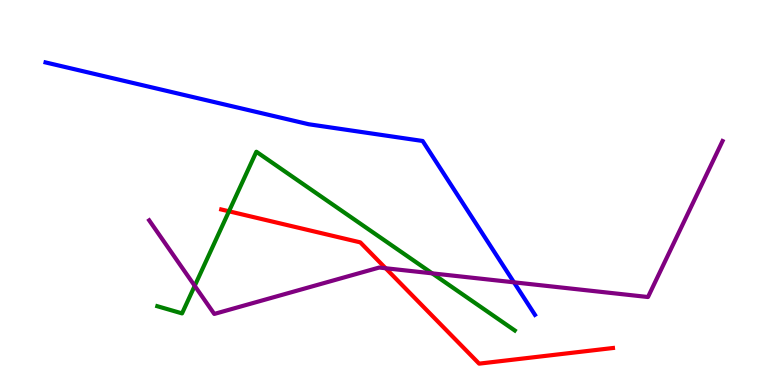[{'lines': ['blue', 'red'], 'intersections': []}, {'lines': ['green', 'red'], 'intersections': [{'x': 2.95, 'y': 4.51}]}, {'lines': ['purple', 'red'], 'intersections': [{'x': 4.98, 'y': 3.03}]}, {'lines': ['blue', 'green'], 'intersections': []}, {'lines': ['blue', 'purple'], 'intersections': [{'x': 6.63, 'y': 2.67}]}, {'lines': ['green', 'purple'], 'intersections': [{'x': 2.51, 'y': 2.58}, {'x': 5.58, 'y': 2.9}]}]